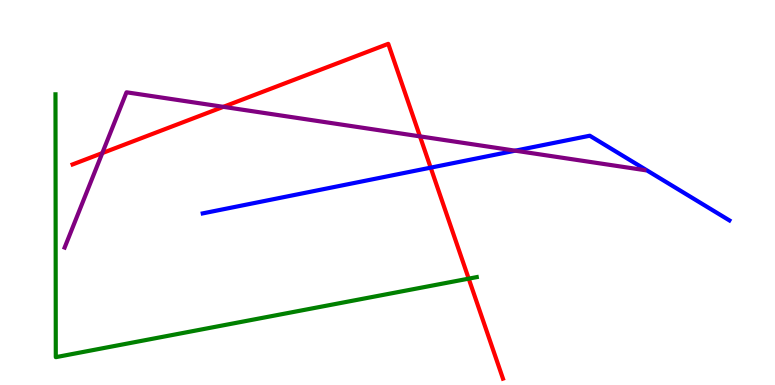[{'lines': ['blue', 'red'], 'intersections': [{'x': 5.56, 'y': 5.65}]}, {'lines': ['green', 'red'], 'intersections': [{'x': 6.05, 'y': 2.76}]}, {'lines': ['purple', 'red'], 'intersections': [{'x': 1.32, 'y': 6.02}, {'x': 2.88, 'y': 7.23}, {'x': 5.42, 'y': 6.46}]}, {'lines': ['blue', 'green'], 'intersections': []}, {'lines': ['blue', 'purple'], 'intersections': [{'x': 6.65, 'y': 6.09}]}, {'lines': ['green', 'purple'], 'intersections': []}]